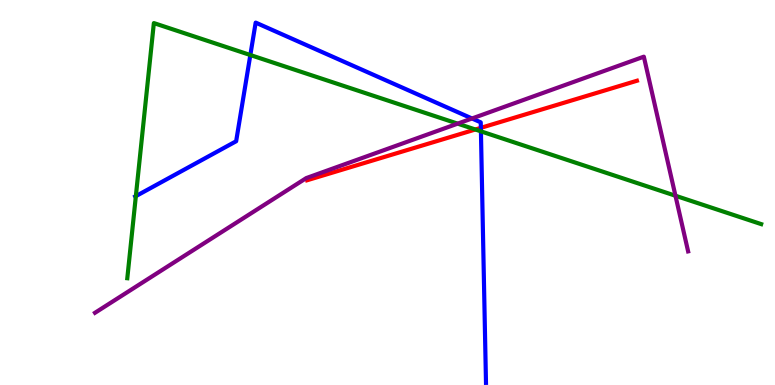[{'lines': ['blue', 'red'], 'intersections': [{'x': 6.2, 'y': 6.68}]}, {'lines': ['green', 'red'], 'intersections': [{'x': 6.13, 'y': 6.64}]}, {'lines': ['purple', 'red'], 'intersections': []}, {'lines': ['blue', 'green'], 'intersections': [{'x': 1.75, 'y': 4.91}, {'x': 3.23, 'y': 8.57}, {'x': 6.21, 'y': 6.59}]}, {'lines': ['blue', 'purple'], 'intersections': [{'x': 6.09, 'y': 6.92}]}, {'lines': ['green', 'purple'], 'intersections': [{'x': 5.91, 'y': 6.79}, {'x': 8.72, 'y': 4.92}]}]